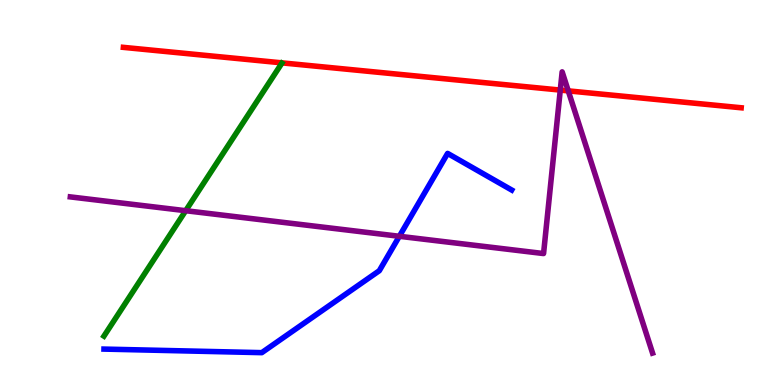[{'lines': ['blue', 'red'], 'intersections': []}, {'lines': ['green', 'red'], 'intersections': []}, {'lines': ['purple', 'red'], 'intersections': [{'x': 7.23, 'y': 7.66}, {'x': 7.33, 'y': 7.64}]}, {'lines': ['blue', 'green'], 'intersections': []}, {'lines': ['blue', 'purple'], 'intersections': [{'x': 5.15, 'y': 3.86}]}, {'lines': ['green', 'purple'], 'intersections': [{'x': 2.4, 'y': 4.53}]}]